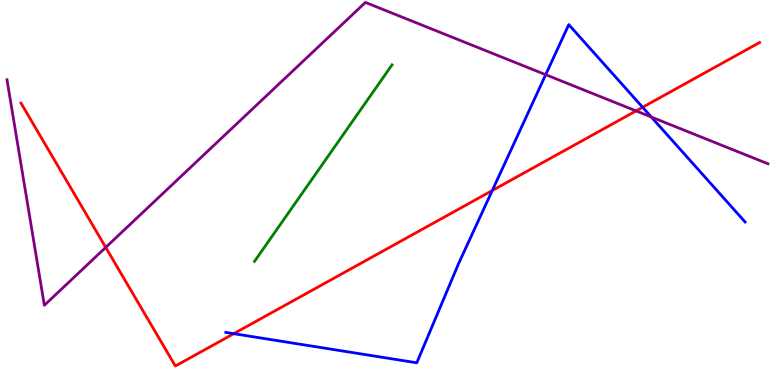[{'lines': ['blue', 'red'], 'intersections': [{'x': 3.02, 'y': 1.33}, {'x': 6.35, 'y': 5.05}, {'x': 8.29, 'y': 7.21}]}, {'lines': ['green', 'red'], 'intersections': []}, {'lines': ['purple', 'red'], 'intersections': [{'x': 1.36, 'y': 3.57}, {'x': 8.21, 'y': 7.12}]}, {'lines': ['blue', 'green'], 'intersections': []}, {'lines': ['blue', 'purple'], 'intersections': [{'x': 7.04, 'y': 8.06}, {'x': 8.4, 'y': 6.96}]}, {'lines': ['green', 'purple'], 'intersections': []}]